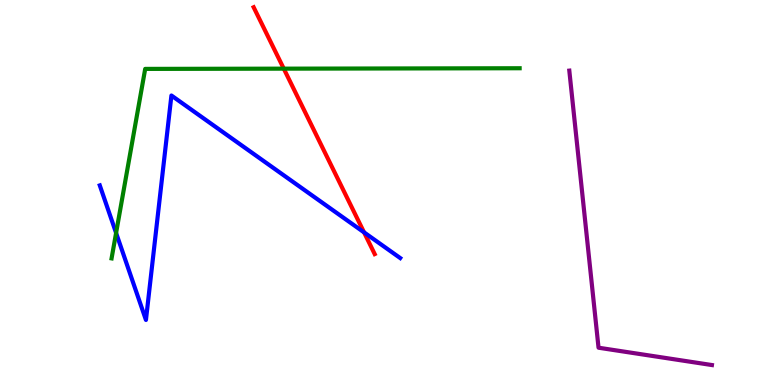[{'lines': ['blue', 'red'], 'intersections': [{'x': 4.7, 'y': 3.96}]}, {'lines': ['green', 'red'], 'intersections': [{'x': 3.66, 'y': 8.22}]}, {'lines': ['purple', 'red'], 'intersections': []}, {'lines': ['blue', 'green'], 'intersections': [{'x': 1.5, 'y': 3.95}]}, {'lines': ['blue', 'purple'], 'intersections': []}, {'lines': ['green', 'purple'], 'intersections': []}]